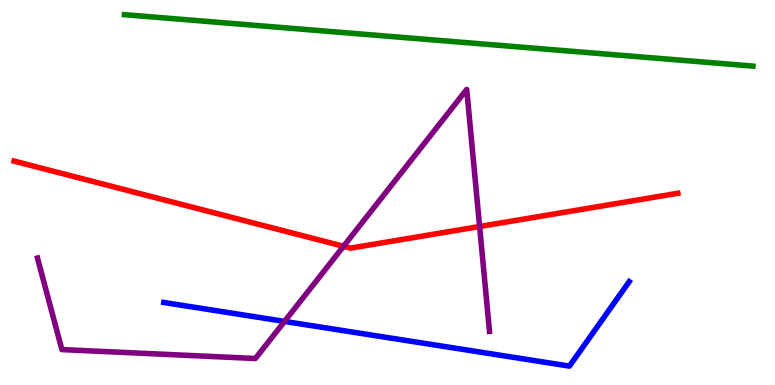[{'lines': ['blue', 'red'], 'intersections': []}, {'lines': ['green', 'red'], 'intersections': []}, {'lines': ['purple', 'red'], 'intersections': [{'x': 4.43, 'y': 3.6}, {'x': 6.19, 'y': 4.12}]}, {'lines': ['blue', 'green'], 'intersections': []}, {'lines': ['blue', 'purple'], 'intersections': [{'x': 3.67, 'y': 1.65}]}, {'lines': ['green', 'purple'], 'intersections': []}]